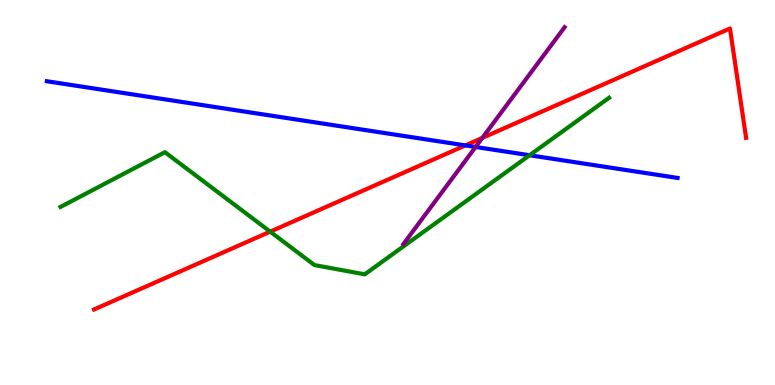[{'lines': ['blue', 'red'], 'intersections': [{'x': 6.0, 'y': 6.22}]}, {'lines': ['green', 'red'], 'intersections': [{'x': 3.49, 'y': 3.98}]}, {'lines': ['purple', 'red'], 'intersections': [{'x': 6.22, 'y': 6.42}]}, {'lines': ['blue', 'green'], 'intersections': [{'x': 6.83, 'y': 5.97}]}, {'lines': ['blue', 'purple'], 'intersections': [{'x': 6.14, 'y': 6.18}]}, {'lines': ['green', 'purple'], 'intersections': []}]